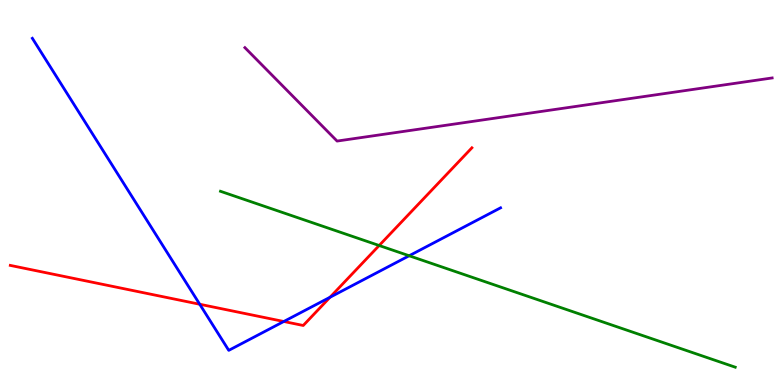[{'lines': ['blue', 'red'], 'intersections': [{'x': 2.58, 'y': 2.1}, {'x': 3.66, 'y': 1.65}, {'x': 4.26, 'y': 2.28}]}, {'lines': ['green', 'red'], 'intersections': [{'x': 4.89, 'y': 3.62}]}, {'lines': ['purple', 'red'], 'intersections': []}, {'lines': ['blue', 'green'], 'intersections': [{'x': 5.28, 'y': 3.36}]}, {'lines': ['blue', 'purple'], 'intersections': []}, {'lines': ['green', 'purple'], 'intersections': []}]